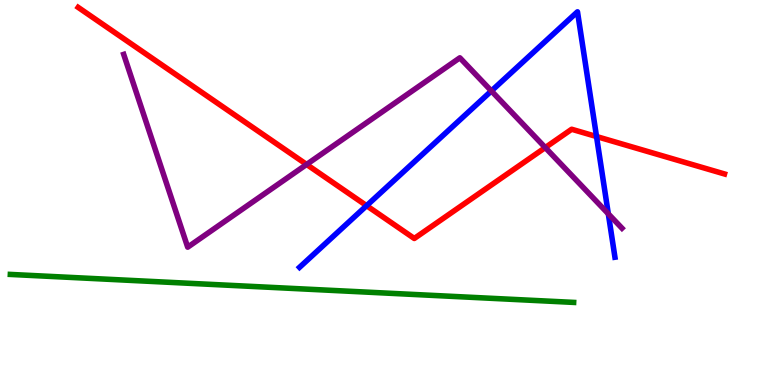[{'lines': ['blue', 'red'], 'intersections': [{'x': 4.73, 'y': 4.66}, {'x': 7.7, 'y': 6.45}]}, {'lines': ['green', 'red'], 'intersections': []}, {'lines': ['purple', 'red'], 'intersections': [{'x': 3.96, 'y': 5.73}, {'x': 7.04, 'y': 6.17}]}, {'lines': ['blue', 'green'], 'intersections': []}, {'lines': ['blue', 'purple'], 'intersections': [{'x': 6.34, 'y': 7.64}, {'x': 7.85, 'y': 4.45}]}, {'lines': ['green', 'purple'], 'intersections': []}]